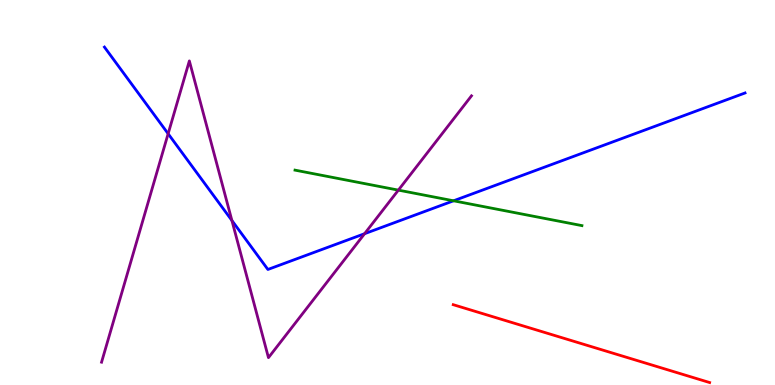[{'lines': ['blue', 'red'], 'intersections': []}, {'lines': ['green', 'red'], 'intersections': []}, {'lines': ['purple', 'red'], 'intersections': []}, {'lines': ['blue', 'green'], 'intersections': [{'x': 5.85, 'y': 4.78}]}, {'lines': ['blue', 'purple'], 'intersections': [{'x': 2.17, 'y': 6.53}, {'x': 2.99, 'y': 4.27}, {'x': 4.7, 'y': 3.93}]}, {'lines': ['green', 'purple'], 'intersections': [{'x': 5.14, 'y': 5.06}]}]